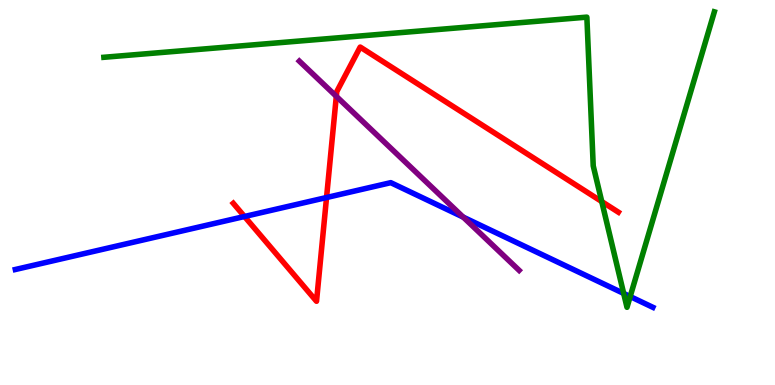[{'lines': ['blue', 'red'], 'intersections': [{'x': 3.15, 'y': 4.38}, {'x': 4.21, 'y': 4.87}]}, {'lines': ['green', 'red'], 'intersections': [{'x': 7.76, 'y': 4.76}]}, {'lines': ['purple', 'red'], 'intersections': [{'x': 4.34, 'y': 7.5}]}, {'lines': ['blue', 'green'], 'intersections': [{'x': 8.05, 'y': 2.38}, {'x': 8.13, 'y': 2.3}]}, {'lines': ['blue', 'purple'], 'intersections': [{'x': 5.98, 'y': 4.36}]}, {'lines': ['green', 'purple'], 'intersections': []}]